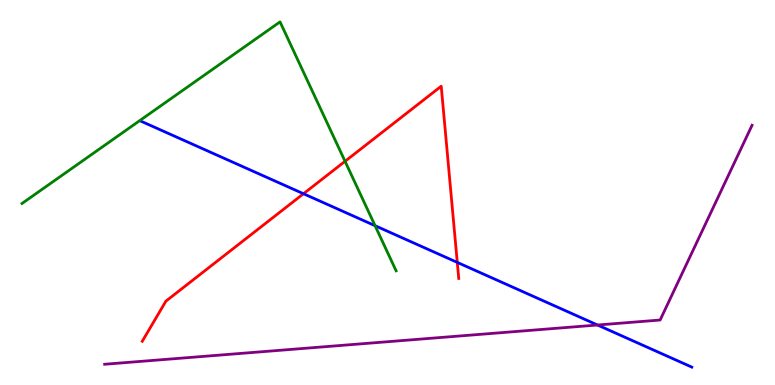[{'lines': ['blue', 'red'], 'intersections': [{'x': 3.92, 'y': 4.97}, {'x': 5.9, 'y': 3.18}]}, {'lines': ['green', 'red'], 'intersections': [{'x': 4.45, 'y': 5.81}]}, {'lines': ['purple', 'red'], 'intersections': []}, {'lines': ['blue', 'green'], 'intersections': [{'x': 4.84, 'y': 4.14}]}, {'lines': ['blue', 'purple'], 'intersections': [{'x': 7.71, 'y': 1.56}]}, {'lines': ['green', 'purple'], 'intersections': []}]